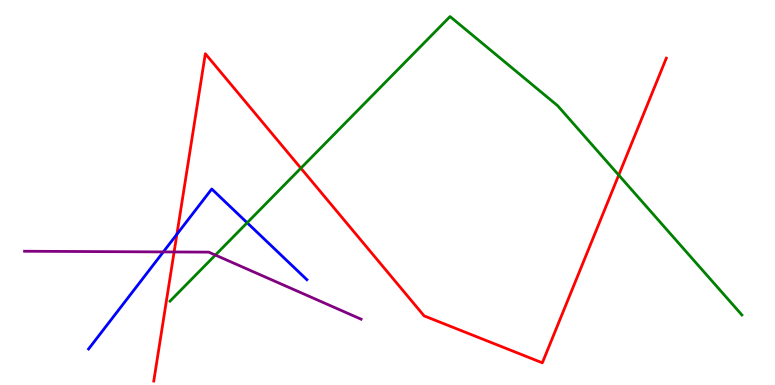[{'lines': ['blue', 'red'], 'intersections': [{'x': 2.28, 'y': 3.91}]}, {'lines': ['green', 'red'], 'intersections': [{'x': 3.88, 'y': 5.63}, {'x': 7.98, 'y': 5.45}]}, {'lines': ['purple', 'red'], 'intersections': [{'x': 2.25, 'y': 3.46}]}, {'lines': ['blue', 'green'], 'intersections': [{'x': 3.19, 'y': 4.21}]}, {'lines': ['blue', 'purple'], 'intersections': [{'x': 2.11, 'y': 3.46}]}, {'lines': ['green', 'purple'], 'intersections': [{'x': 2.78, 'y': 3.38}]}]